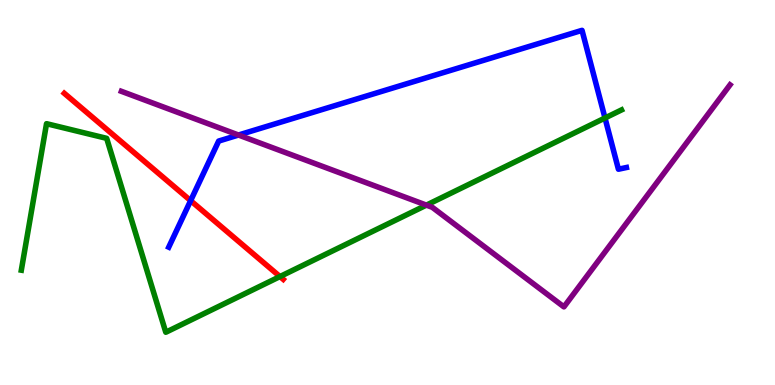[{'lines': ['blue', 'red'], 'intersections': [{'x': 2.46, 'y': 4.79}]}, {'lines': ['green', 'red'], 'intersections': [{'x': 3.61, 'y': 2.82}]}, {'lines': ['purple', 'red'], 'intersections': []}, {'lines': ['blue', 'green'], 'intersections': [{'x': 7.81, 'y': 6.94}]}, {'lines': ['blue', 'purple'], 'intersections': [{'x': 3.08, 'y': 6.49}]}, {'lines': ['green', 'purple'], 'intersections': [{'x': 5.5, 'y': 4.67}]}]